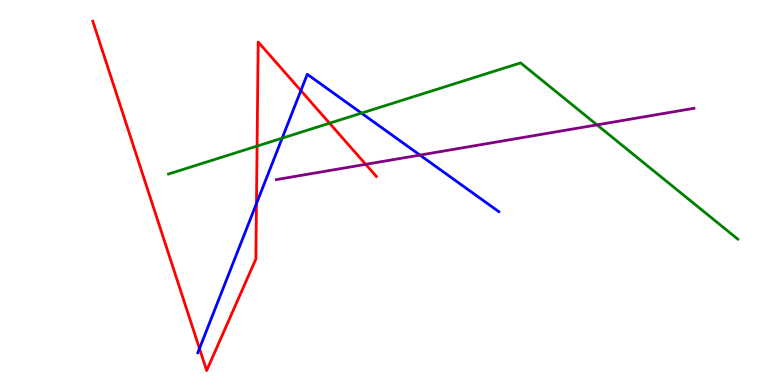[{'lines': ['blue', 'red'], 'intersections': [{'x': 2.57, 'y': 0.947}, {'x': 3.31, 'y': 4.71}, {'x': 3.88, 'y': 7.65}]}, {'lines': ['green', 'red'], 'intersections': [{'x': 3.32, 'y': 6.21}, {'x': 4.25, 'y': 6.8}]}, {'lines': ['purple', 'red'], 'intersections': [{'x': 4.72, 'y': 5.73}]}, {'lines': ['blue', 'green'], 'intersections': [{'x': 3.64, 'y': 6.41}, {'x': 4.66, 'y': 7.06}]}, {'lines': ['blue', 'purple'], 'intersections': [{'x': 5.42, 'y': 5.97}]}, {'lines': ['green', 'purple'], 'intersections': [{'x': 7.7, 'y': 6.76}]}]